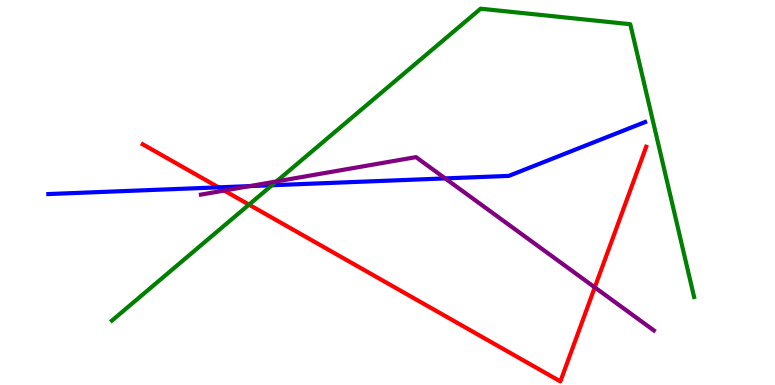[{'lines': ['blue', 'red'], 'intersections': [{'x': 2.82, 'y': 5.13}]}, {'lines': ['green', 'red'], 'intersections': [{'x': 3.21, 'y': 4.68}]}, {'lines': ['purple', 'red'], 'intersections': [{'x': 2.89, 'y': 5.05}, {'x': 7.67, 'y': 2.54}]}, {'lines': ['blue', 'green'], 'intersections': [{'x': 3.51, 'y': 5.19}]}, {'lines': ['blue', 'purple'], 'intersections': [{'x': 3.22, 'y': 5.17}, {'x': 5.74, 'y': 5.37}]}, {'lines': ['green', 'purple'], 'intersections': [{'x': 3.57, 'y': 5.29}]}]